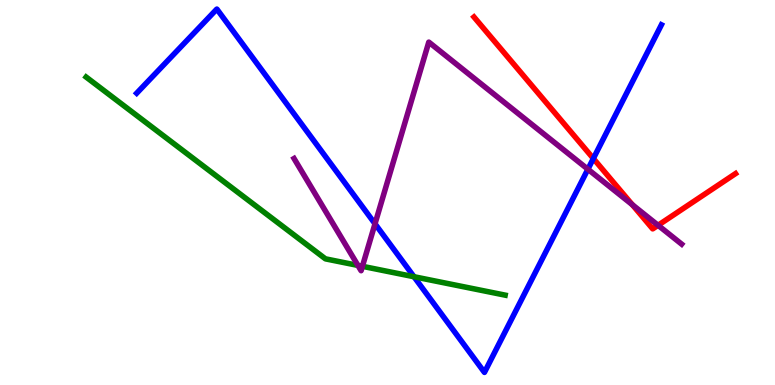[{'lines': ['blue', 'red'], 'intersections': [{'x': 7.66, 'y': 5.88}]}, {'lines': ['green', 'red'], 'intersections': []}, {'lines': ['purple', 'red'], 'intersections': [{'x': 8.16, 'y': 4.68}, {'x': 8.49, 'y': 4.15}]}, {'lines': ['blue', 'green'], 'intersections': [{'x': 5.34, 'y': 2.81}]}, {'lines': ['blue', 'purple'], 'intersections': [{'x': 4.84, 'y': 4.19}, {'x': 7.59, 'y': 5.6}]}, {'lines': ['green', 'purple'], 'intersections': [{'x': 4.62, 'y': 3.11}, {'x': 4.68, 'y': 3.08}]}]